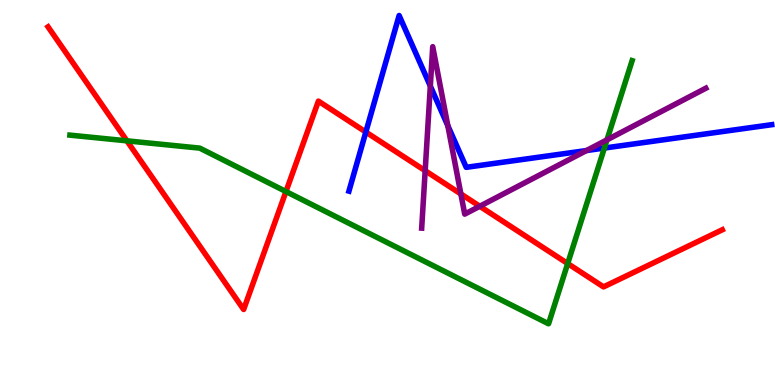[{'lines': ['blue', 'red'], 'intersections': [{'x': 4.72, 'y': 6.57}]}, {'lines': ['green', 'red'], 'intersections': [{'x': 1.64, 'y': 6.34}, {'x': 3.69, 'y': 5.02}, {'x': 7.33, 'y': 3.15}]}, {'lines': ['purple', 'red'], 'intersections': [{'x': 5.49, 'y': 5.57}, {'x': 5.95, 'y': 4.96}, {'x': 6.19, 'y': 4.64}]}, {'lines': ['blue', 'green'], 'intersections': [{'x': 7.8, 'y': 6.15}]}, {'lines': ['blue', 'purple'], 'intersections': [{'x': 5.55, 'y': 7.76}, {'x': 5.78, 'y': 6.74}, {'x': 7.57, 'y': 6.09}]}, {'lines': ['green', 'purple'], 'intersections': [{'x': 7.83, 'y': 6.37}]}]